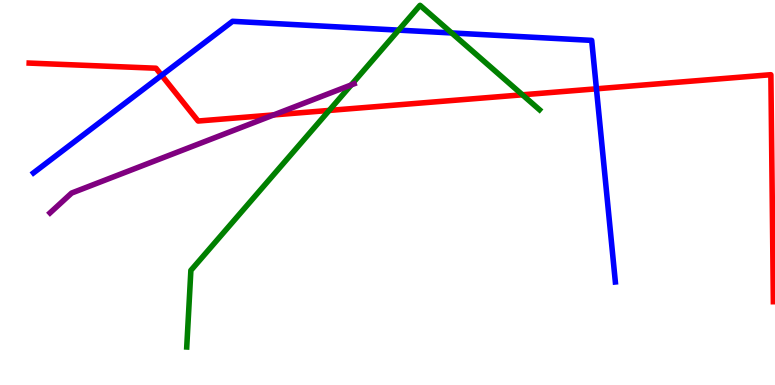[{'lines': ['blue', 'red'], 'intersections': [{'x': 2.09, 'y': 8.04}, {'x': 7.7, 'y': 7.69}]}, {'lines': ['green', 'red'], 'intersections': [{'x': 4.25, 'y': 7.13}, {'x': 6.74, 'y': 7.54}]}, {'lines': ['purple', 'red'], 'intersections': [{'x': 3.53, 'y': 7.02}]}, {'lines': ['blue', 'green'], 'intersections': [{'x': 5.14, 'y': 9.22}, {'x': 5.83, 'y': 9.14}]}, {'lines': ['blue', 'purple'], 'intersections': []}, {'lines': ['green', 'purple'], 'intersections': [{'x': 4.53, 'y': 7.79}]}]